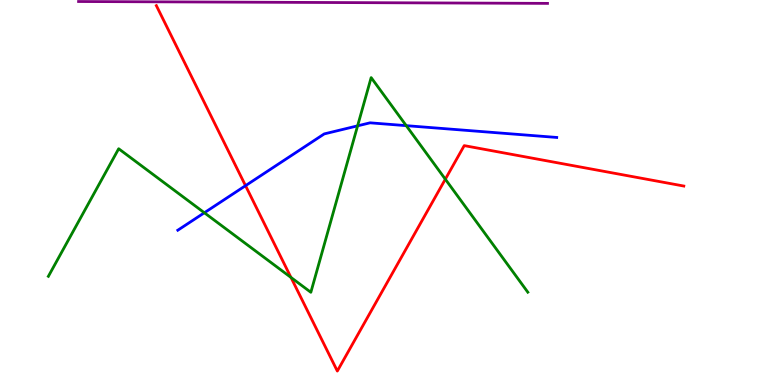[{'lines': ['blue', 'red'], 'intersections': [{'x': 3.17, 'y': 5.18}]}, {'lines': ['green', 'red'], 'intersections': [{'x': 3.75, 'y': 2.79}, {'x': 5.75, 'y': 5.35}]}, {'lines': ['purple', 'red'], 'intersections': []}, {'lines': ['blue', 'green'], 'intersections': [{'x': 2.64, 'y': 4.47}, {'x': 4.61, 'y': 6.73}, {'x': 5.24, 'y': 6.74}]}, {'lines': ['blue', 'purple'], 'intersections': []}, {'lines': ['green', 'purple'], 'intersections': []}]